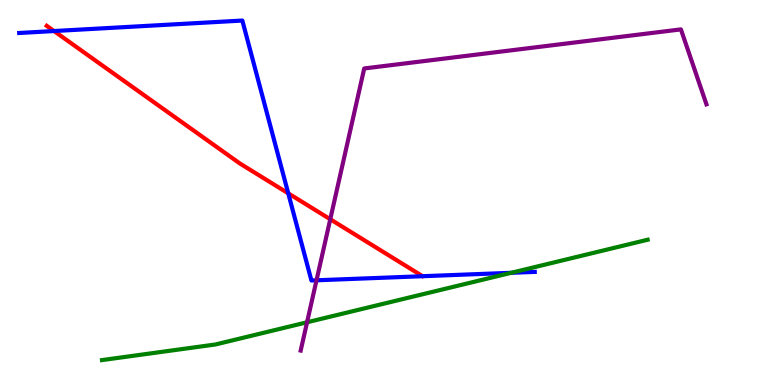[{'lines': ['blue', 'red'], 'intersections': [{'x': 0.697, 'y': 9.19}, {'x': 3.72, 'y': 4.98}]}, {'lines': ['green', 'red'], 'intersections': []}, {'lines': ['purple', 'red'], 'intersections': [{'x': 4.26, 'y': 4.31}]}, {'lines': ['blue', 'green'], 'intersections': [{'x': 6.6, 'y': 2.91}]}, {'lines': ['blue', 'purple'], 'intersections': [{'x': 4.08, 'y': 2.72}]}, {'lines': ['green', 'purple'], 'intersections': [{'x': 3.96, 'y': 1.63}]}]